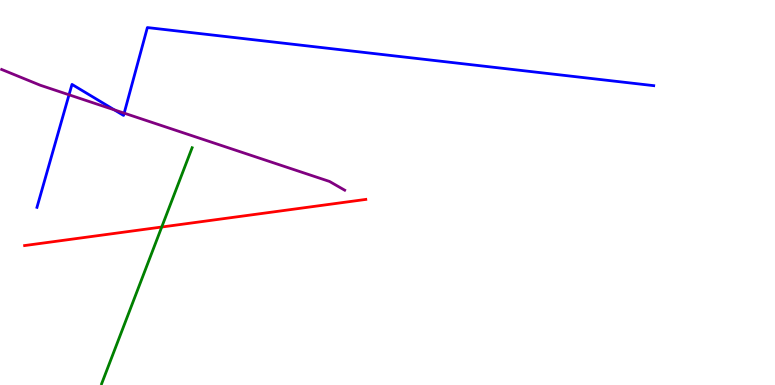[{'lines': ['blue', 'red'], 'intersections': []}, {'lines': ['green', 'red'], 'intersections': [{'x': 2.09, 'y': 4.1}]}, {'lines': ['purple', 'red'], 'intersections': []}, {'lines': ['blue', 'green'], 'intersections': []}, {'lines': ['blue', 'purple'], 'intersections': [{'x': 0.891, 'y': 7.54}, {'x': 1.48, 'y': 7.15}, {'x': 1.6, 'y': 7.06}]}, {'lines': ['green', 'purple'], 'intersections': []}]